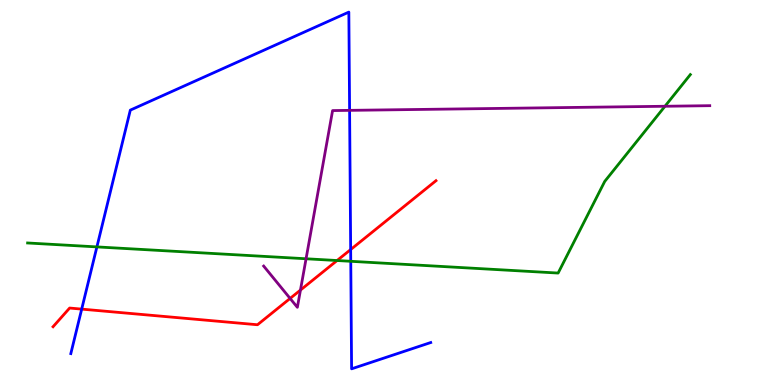[{'lines': ['blue', 'red'], 'intersections': [{'x': 1.05, 'y': 1.97}, {'x': 4.52, 'y': 3.52}]}, {'lines': ['green', 'red'], 'intersections': [{'x': 4.35, 'y': 3.23}]}, {'lines': ['purple', 'red'], 'intersections': [{'x': 3.74, 'y': 2.25}, {'x': 3.88, 'y': 2.47}]}, {'lines': ['blue', 'green'], 'intersections': [{'x': 1.25, 'y': 3.59}, {'x': 4.53, 'y': 3.21}]}, {'lines': ['blue', 'purple'], 'intersections': [{'x': 4.51, 'y': 7.13}]}, {'lines': ['green', 'purple'], 'intersections': [{'x': 3.95, 'y': 3.28}, {'x': 8.58, 'y': 7.24}]}]